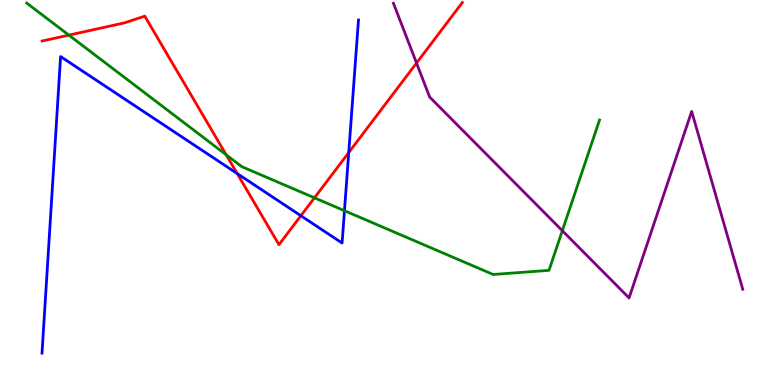[{'lines': ['blue', 'red'], 'intersections': [{'x': 3.06, 'y': 5.49}, {'x': 3.88, 'y': 4.4}, {'x': 4.5, 'y': 6.04}]}, {'lines': ['green', 'red'], 'intersections': [{'x': 0.889, 'y': 9.09}, {'x': 2.92, 'y': 5.98}, {'x': 4.06, 'y': 4.86}]}, {'lines': ['purple', 'red'], 'intersections': [{'x': 5.37, 'y': 8.36}]}, {'lines': ['blue', 'green'], 'intersections': [{'x': 4.44, 'y': 4.53}]}, {'lines': ['blue', 'purple'], 'intersections': []}, {'lines': ['green', 'purple'], 'intersections': [{'x': 7.26, 'y': 4.01}]}]